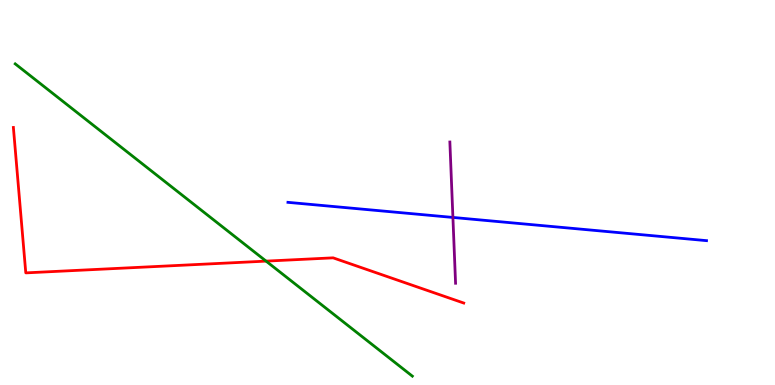[{'lines': ['blue', 'red'], 'intersections': []}, {'lines': ['green', 'red'], 'intersections': [{'x': 3.43, 'y': 3.22}]}, {'lines': ['purple', 'red'], 'intersections': []}, {'lines': ['blue', 'green'], 'intersections': []}, {'lines': ['blue', 'purple'], 'intersections': [{'x': 5.84, 'y': 4.35}]}, {'lines': ['green', 'purple'], 'intersections': []}]